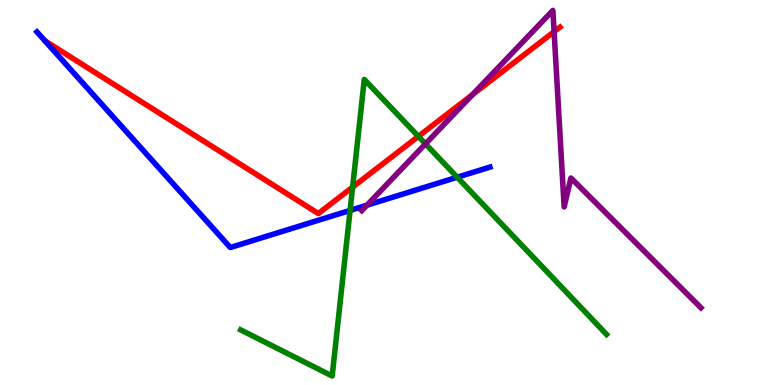[{'lines': ['blue', 'red'], 'intersections': []}, {'lines': ['green', 'red'], 'intersections': [{'x': 4.55, 'y': 5.14}, {'x': 5.4, 'y': 6.46}]}, {'lines': ['purple', 'red'], 'intersections': [{'x': 6.1, 'y': 7.54}, {'x': 7.15, 'y': 9.18}]}, {'lines': ['blue', 'green'], 'intersections': [{'x': 4.52, 'y': 4.53}, {'x': 5.9, 'y': 5.4}]}, {'lines': ['blue', 'purple'], 'intersections': [{'x': 4.73, 'y': 4.67}]}, {'lines': ['green', 'purple'], 'intersections': [{'x': 5.49, 'y': 6.26}]}]